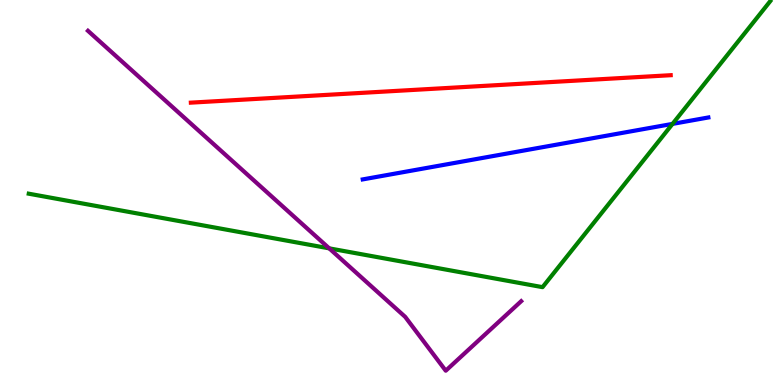[{'lines': ['blue', 'red'], 'intersections': []}, {'lines': ['green', 'red'], 'intersections': []}, {'lines': ['purple', 'red'], 'intersections': []}, {'lines': ['blue', 'green'], 'intersections': [{'x': 8.68, 'y': 6.78}]}, {'lines': ['blue', 'purple'], 'intersections': []}, {'lines': ['green', 'purple'], 'intersections': [{'x': 4.25, 'y': 3.55}]}]